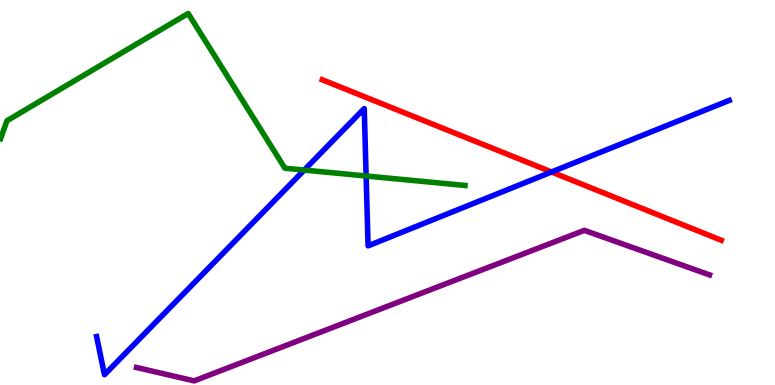[{'lines': ['blue', 'red'], 'intersections': [{'x': 7.12, 'y': 5.53}]}, {'lines': ['green', 'red'], 'intersections': []}, {'lines': ['purple', 'red'], 'intersections': []}, {'lines': ['blue', 'green'], 'intersections': [{'x': 3.93, 'y': 5.58}, {'x': 4.72, 'y': 5.43}]}, {'lines': ['blue', 'purple'], 'intersections': []}, {'lines': ['green', 'purple'], 'intersections': []}]